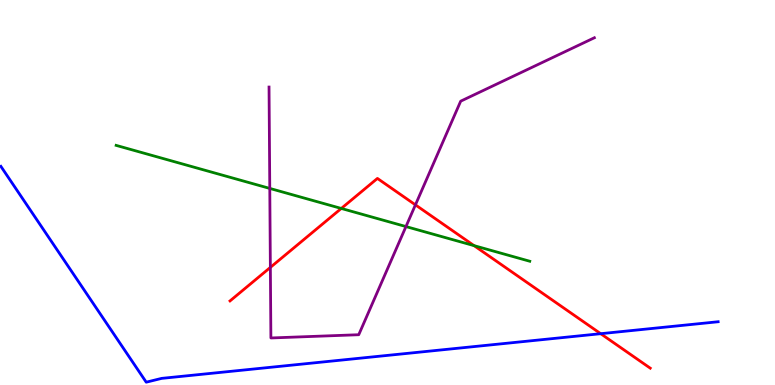[{'lines': ['blue', 'red'], 'intersections': [{'x': 7.75, 'y': 1.33}]}, {'lines': ['green', 'red'], 'intersections': [{'x': 4.4, 'y': 4.59}, {'x': 6.12, 'y': 3.62}]}, {'lines': ['purple', 'red'], 'intersections': [{'x': 3.49, 'y': 3.05}, {'x': 5.36, 'y': 4.68}]}, {'lines': ['blue', 'green'], 'intersections': []}, {'lines': ['blue', 'purple'], 'intersections': []}, {'lines': ['green', 'purple'], 'intersections': [{'x': 3.48, 'y': 5.11}, {'x': 5.24, 'y': 4.12}]}]